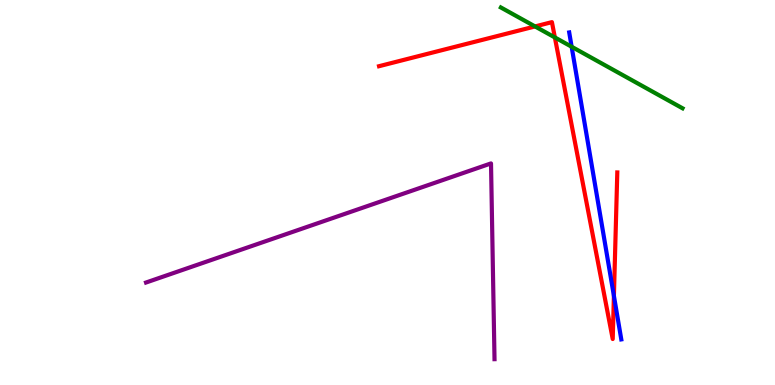[{'lines': ['blue', 'red'], 'intersections': [{'x': 7.92, 'y': 2.31}]}, {'lines': ['green', 'red'], 'intersections': [{'x': 6.9, 'y': 9.31}, {'x': 7.16, 'y': 9.03}]}, {'lines': ['purple', 'red'], 'intersections': []}, {'lines': ['blue', 'green'], 'intersections': [{'x': 7.38, 'y': 8.79}]}, {'lines': ['blue', 'purple'], 'intersections': []}, {'lines': ['green', 'purple'], 'intersections': []}]